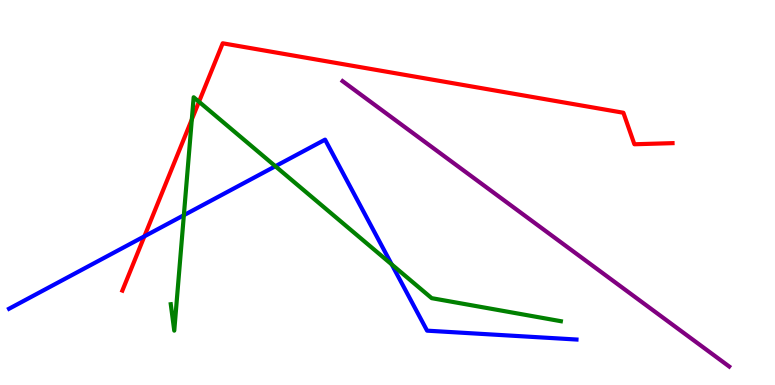[{'lines': ['blue', 'red'], 'intersections': [{'x': 1.86, 'y': 3.86}]}, {'lines': ['green', 'red'], 'intersections': [{'x': 2.48, 'y': 6.9}, {'x': 2.57, 'y': 7.36}]}, {'lines': ['purple', 'red'], 'intersections': []}, {'lines': ['blue', 'green'], 'intersections': [{'x': 2.37, 'y': 4.41}, {'x': 3.55, 'y': 5.68}, {'x': 5.05, 'y': 3.13}]}, {'lines': ['blue', 'purple'], 'intersections': []}, {'lines': ['green', 'purple'], 'intersections': []}]